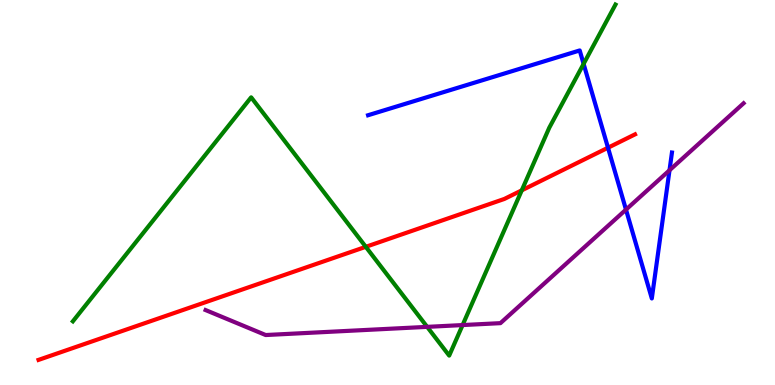[{'lines': ['blue', 'red'], 'intersections': [{'x': 7.85, 'y': 6.16}]}, {'lines': ['green', 'red'], 'intersections': [{'x': 4.72, 'y': 3.59}, {'x': 6.73, 'y': 5.06}]}, {'lines': ['purple', 'red'], 'intersections': []}, {'lines': ['blue', 'green'], 'intersections': [{'x': 7.53, 'y': 8.34}]}, {'lines': ['blue', 'purple'], 'intersections': [{'x': 8.08, 'y': 4.56}, {'x': 8.64, 'y': 5.58}]}, {'lines': ['green', 'purple'], 'intersections': [{'x': 5.51, 'y': 1.51}, {'x': 5.97, 'y': 1.56}]}]